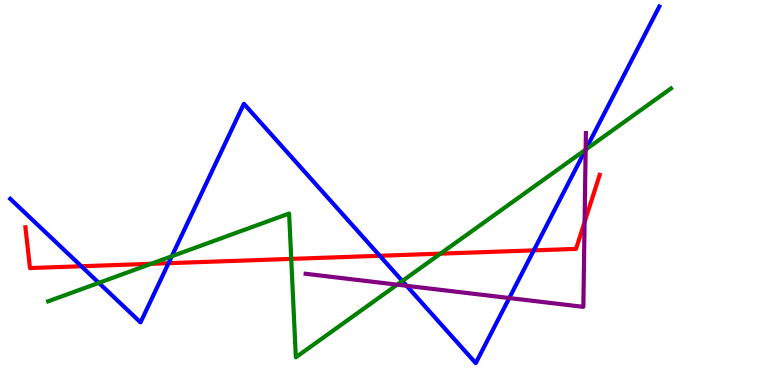[{'lines': ['blue', 'red'], 'intersections': [{'x': 1.05, 'y': 3.08}, {'x': 2.17, 'y': 3.16}, {'x': 4.9, 'y': 3.36}, {'x': 6.89, 'y': 3.5}]}, {'lines': ['green', 'red'], 'intersections': [{'x': 1.95, 'y': 3.15}, {'x': 3.76, 'y': 3.28}, {'x': 5.68, 'y': 3.41}]}, {'lines': ['purple', 'red'], 'intersections': [{'x': 7.54, 'y': 4.23}]}, {'lines': ['blue', 'green'], 'intersections': [{'x': 1.28, 'y': 2.65}, {'x': 2.22, 'y': 3.34}, {'x': 5.19, 'y': 2.7}, {'x': 7.56, 'y': 6.11}]}, {'lines': ['blue', 'purple'], 'intersections': [{'x': 5.25, 'y': 2.58}, {'x': 6.57, 'y': 2.26}, {'x': 7.56, 'y': 6.11}]}, {'lines': ['green', 'purple'], 'intersections': [{'x': 5.12, 'y': 2.61}, {'x': 7.56, 'y': 6.11}]}]